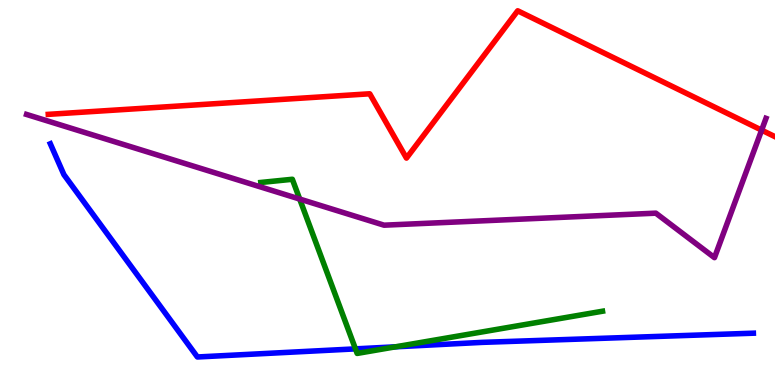[{'lines': ['blue', 'red'], 'intersections': []}, {'lines': ['green', 'red'], 'intersections': []}, {'lines': ['purple', 'red'], 'intersections': [{'x': 9.83, 'y': 6.62}]}, {'lines': ['blue', 'green'], 'intersections': [{'x': 4.59, 'y': 0.938}, {'x': 5.1, 'y': 0.992}]}, {'lines': ['blue', 'purple'], 'intersections': []}, {'lines': ['green', 'purple'], 'intersections': [{'x': 3.87, 'y': 4.83}]}]